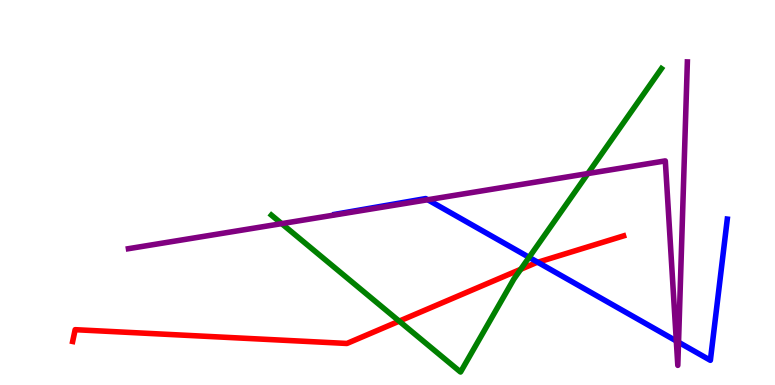[{'lines': ['blue', 'red'], 'intersections': [{'x': 6.94, 'y': 3.19}]}, {'lines': ['green', 'red'], 'intersections': [{'x': 5.15, 'y': 1.66}, {'x': 6.72, 'y': 3.01}]}, {'lines': ['purple', 'red'], 'intersections': []}, {'lines': ['blue', 'green'], 'intersections': [{'x': 6.83, 'y': 3.32}]}, {'lines': ['blue', 'purple'], 'intersections': [{'x': 5.52, 'y': 4.81}, {'x': 8.73, 'y': 1.14}, {'x': 8.76, 'y': 1.11}]}, {'lines': ['green', 'purple'], 'intersections': [{'x': 3.63, 'y': 4.19}, {'x': 7.59, 'y': 5.49}]}]